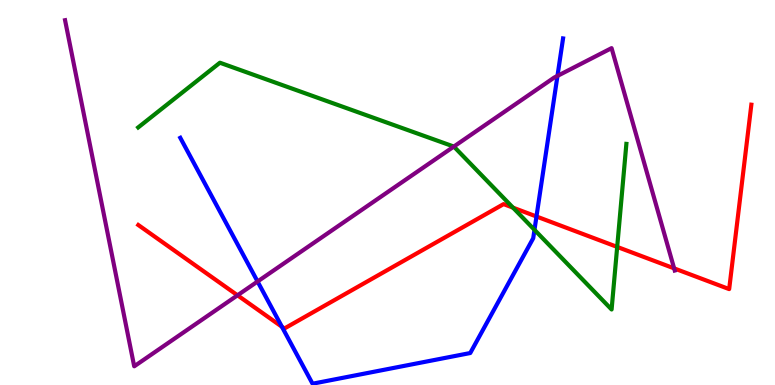[{'lines': ['blue', 'red'], 'intersections': [{'x': 3.64, 'y': 1.51}, {'x': 6.92, 'y': 4.38}]}, {'lines': ['green', 'red'], 'intersections': [{'x': 6.62, 'y': 4.61}, {'x': 7.96, 'y': 3.59}]}, {'lines': ['purple', 'red'], 'intersections': [{'x': 3.06, 'y': 2.33}, {'x': 8.7, 'y': 3.03}]}, {'lines': ['blue', 'green'], 'intersections': [{'x': 6.9, 'y': 4.03}]}, {'lines': ['blue', 'purple'], 'intersections': [{'x': 3.32, 'y': 2.69}, {'x': 7.19, 'y': 8.03}]}, {'lines': ['green', 'purple'], 'intersections': [{'x': 5.86, 'y': 6.19}]}]